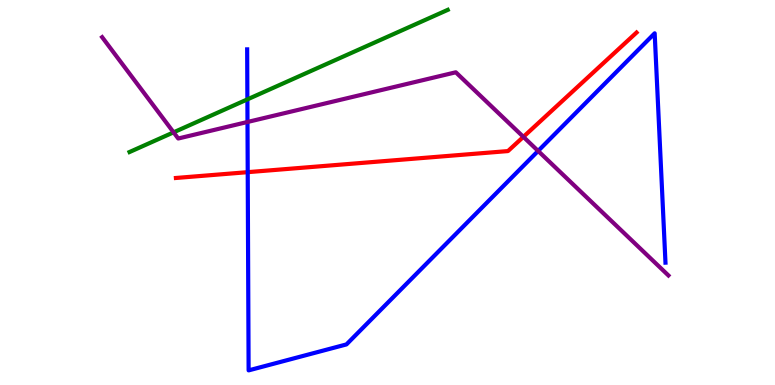[{'lines': ['blue', 'red'], 'intersections': [{'x': 3.2, 'y': 5.53}]}, {'lines': ['green', 'red'], 'intersections': []}, {'lines': ['purple', 'red'], 'intersections': [{'x': 6.75, 'y': 6.44}]}, {'lines': ['blue', 'green'], 'intersections': [{'x': 3.19, 'y': 7.42}]}, {'lines': ['blue', 'purple'], 'intersections': [{'x': 3.19, 'y': 6.83}, {'x': 6.94, 'y': 6.08}]}, {'lines': ['green', 'purple'], 'intersections': [{'x': 2.24, 'y': 6.56}]}]